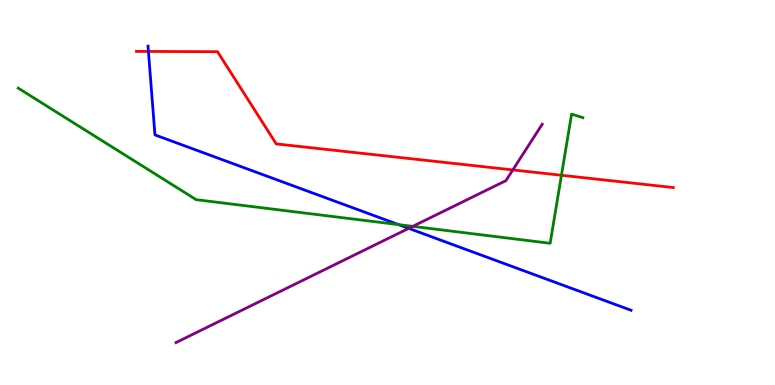[{'lines': ['blue', 'red'], 'intersections': [{'x': 1.92, 'y': 8.66}]}, {'lines': ['green', 'red'], 'intersections': [{'x': 7.24, 'y': 5.45}]}, {'lines': ['purple', 'red'], 'intersections': [{'x': 6.62, 'y': 5.59}]}, {'lines': ['blue', 'green'], 'intersections': [{'x': 5.14, 'y': 4.17}]}, {'lines': ['blue', 'purple'], 'intersections': [{'x': 5.27, 'y': 4.07}]}, {'lines': ['green', 'purple'], 'intersections': [{'x': 5.33, 'y': 4.12}]}]